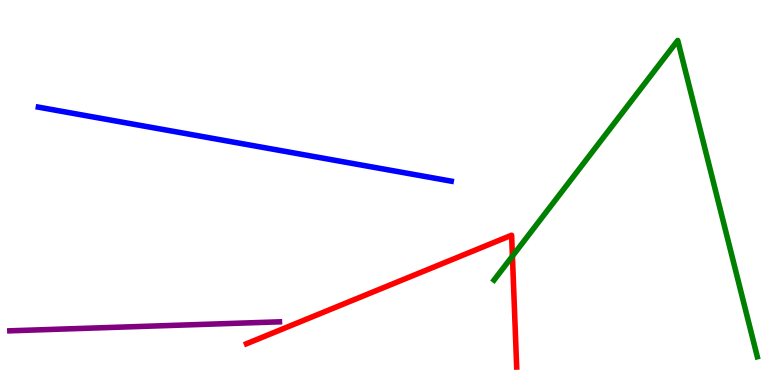[{'lines': ['blue', 'red'], 'intersections': []}, {'lines': ['green', 'red'], 'intersections': [{'x': 6.61, 'y': 3.35}]}, {'lines': ['purple', 'red'], 'intersections': []}, {'lines': ['blue', 'green'], 'intersections': []}, {'lines': ['blue', 'purple'], 'intersections': []}, {'lines': ['green', 'purple'], 'intersections': []}]